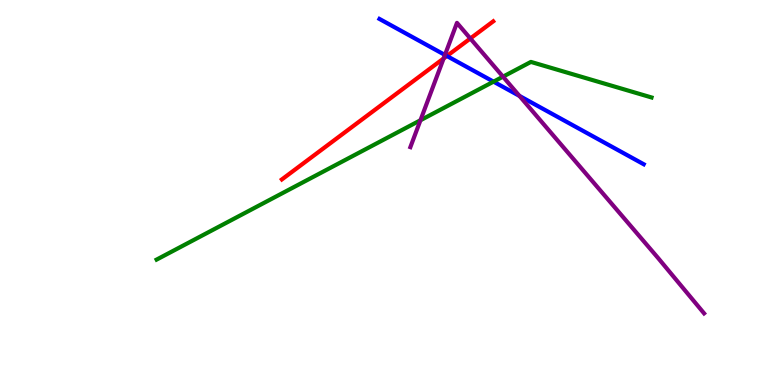[{'lines': ['blue', 'red'], 'intersections': [{'x': 5.77, 'y': 8.55}]}, {'lines': ['green', 'red'], 'intersections': []}, {'lines': ['purple', 'red'], 'intersections': [{'x': 5.72, 'y': 8.48}, {'x': 6.07, 'y': 9.0}]}, {'lines': ['blue', 'green'], 'intersections': [{'x': 6.37, 'y': 7.88}]}, {'lines': ['blue', 'purple'], 'intersections': [{'x': 5.74, 'y': 8.57}, {'x': 6.7, 'y': 7.51}]}, {'lines': ['green', 'purple'], 'intersections': [{'x': 5.43, 'y': 6.88}, {'x': 6.49, 'y': 8.01}]}]